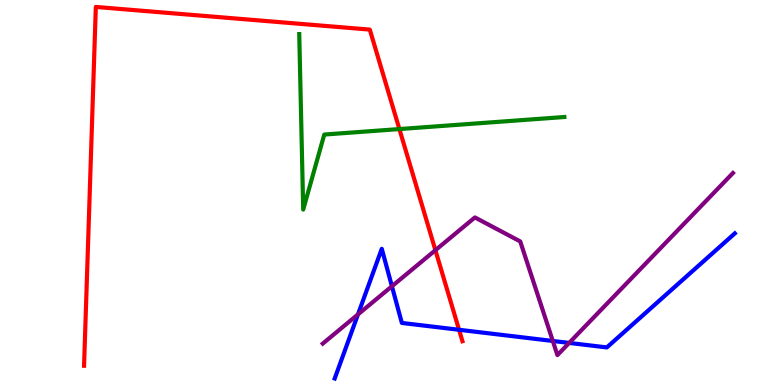[{'lines': ['blue', 'red'], 'intersections': [{'x': 5.92, 'y': 1.43}]}, {'lines': ['green', 'red'], 'intersections': [{'x': 5.15, 'y': 6.65}]}, {'lines': ['purple', 'red'], 'intersections': [{'x': 5.62, 'y': 3.5}]}, {'lines': ['blue', 'green'], 'intersections': []}, {'lines': ['blue', 'purple'], 'intersections': [{'x': 4.62, 'y': 1.83}, {'x': 5.06, 'y': 2.56}, {'x': 7.13, 'y': 1.14}, {'x': 7.34, 'y': 1.09}]}, {'lines': ['green', 'purple'], 'intersections': []}]